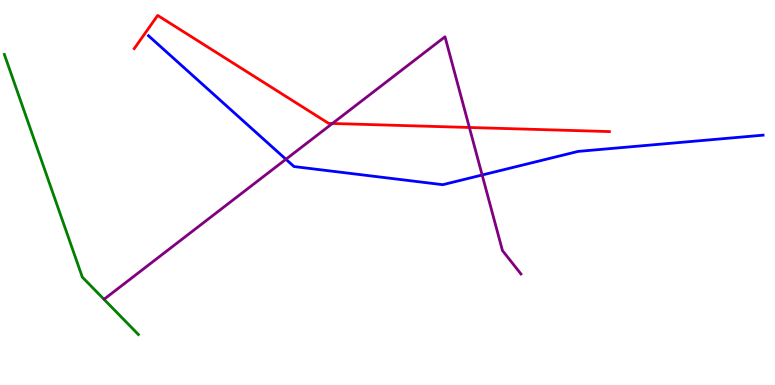[{'lines': ['blue', 'red'], 'intersections': []}, {'lines': ['green', 'red'], 'intersections': []}, {'lines': ['purple', 'red'], 'intersections': [{'x': 4.29, 'y': 6.79}, {'x': 6.06, 'y': 6.69}]}, {'lines': ['blue', 'green'], 'intersections': []}, {'lines': ['blue', 'purple'], 'intersections': [{'x': 3.69, 'y': 5.86}, {'x': 6.22, 'y': 5.45}]}, {'lines': ['green', 'purple'], 'intersections': []}]